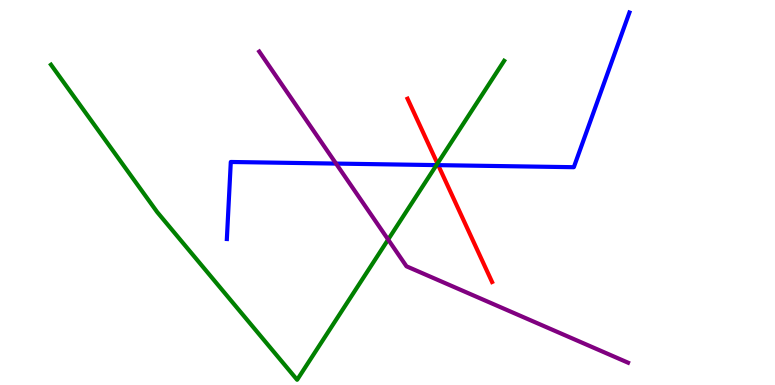[{'lines': ['blue', 'red'], 'intersections': [{'x': 5.65, 'y': 5.71}]}, {'lines': ['green', 'red'], 'intersections': [{'x': 5.64, 'y': 5.75}]}, {'lines': ['purple', 'red'], 'intersections': []}, {'lines': ['blue', 'green'], 'intersections': [{'x': 5.63, 'y': 5.71}]}, {'lines': ['blue', 'purple'], 'intersections': [{'x': 4.34, 'y': 5.75}]}, {'lines': ['green', 'purple'], 'intersections': [{'x': 5.01, 'y': 3.78}]}]